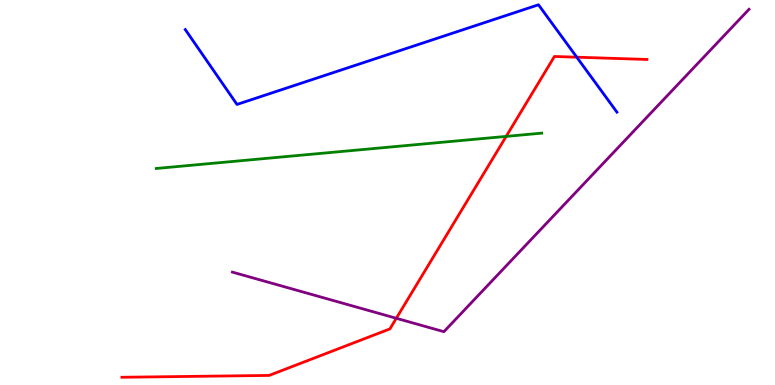[{'lines': ['blue', 'red'], 'intersections': [{'x': 7.44, 'y': 8.51}]}, {'lines': ['green', 'red'], 'intersections': [{'x': 6.53, 'y': 6.46}]}, {'lines': ['purple', 'red'], 'intersections': [{'x': 5.11, 'y': 1.73}]}, {'lines': ['blue', 'green'], 'intersections': []}, {'lines': ['blue', 'purple'], 'intersections': []}, {'lines': ['green', 'purple'], 'intersections': []}]